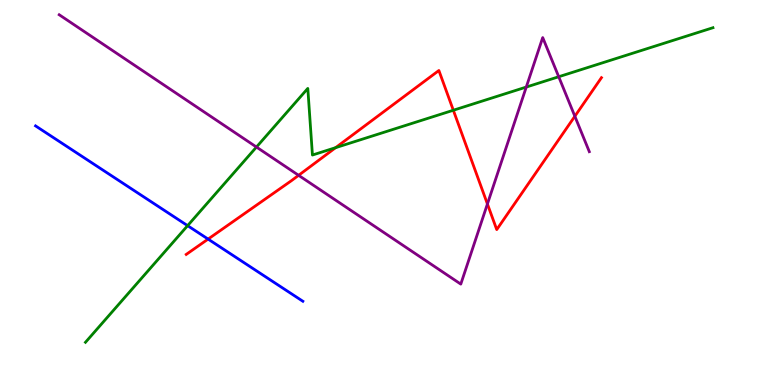[{'lines': ['blue', 'red'], 'intersections': [{'x': 2.69, 'y': 3.79}]}, {'lines': ['green', 'red'], 'intersections': [{'x': 4.33, 'y': 6.16}, {'x': 5.85, 'y': 7.14}]}, {'lines': ['purple', 'red'], 'intersections': [{'x': 3.85, 'y': 5.45}, {'x': 6.29, 'y': 4.7}, {'x': 7.42, 'y': 6.98}]}, {'lines': ['blue', 'green'], 'intersections': [{'x': 2.42, 'y': 4.14}]}, {'lines': ['blue', 'purple'], 'intersections': []}, {'lines': ['green', 'purple'], 'intersections': [{'x': 3.31, 'y': 6.18}, {'x': 6.79, 'y': 7.74}, {'x': 7.21, 'y': 8.01}]}]